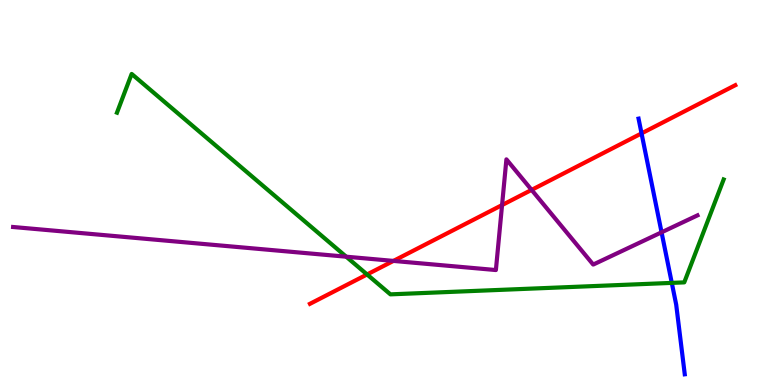[{'lines': ['blue', 'red'], 'intersections': [{'x': 8.28, 'y': 6.54}]}, {'lines': ['green', 'red'], 'intersections': [{'x': 4.74, 'y': 2.87}]}, {'lines': ['purple', 'red'], 'intersections': [{'x': 5.08, 'y': 3.22}, {'x': 6.48, 'y': 4.67}, {'x': 6.86, 'y': 5.07}]}, {'lines': ['blue', 'green'], 'intersections': [{'x': 8.67, 'y': 2.65}]}, {'lines': ['blue', 'purple'], 'intersections': [{'x': 8.54, 'y': 3.97}]}, {'lines': ['green', 'purple'], 'intersections': [{'x': 4.47, 'y': 3.33}]}]